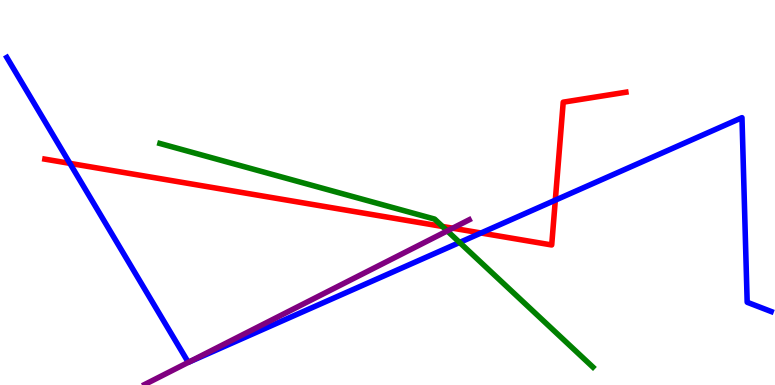[{'lines': ['blue', 'red'], 'intersections': [{'x': 0.902, 'y': 5.76}, {'x': 6.21, 'y': 3.95}, {'x': 7.17, 'y': 4.8}]}, {'lines': ['green', 'red'], 'intersections': [{'x': 5.71, 'y': 4.12}]}, {'lines': ['purple', 'red'], 'intersections': [{'x': 5.84, 'y': 4.07}]}, {'lines': ['blue', 'green'], 'intersections': [{'x': 5.93, 'y': 3.7}]}, {'lines': ['blue', 'purple'], 'intersections': [{'x': 2.43, 'y': 0.588}]}, {'lines': ['green', 'purple'], 'intersections': [{'x': 5.77, 'y': 4.0}]}]